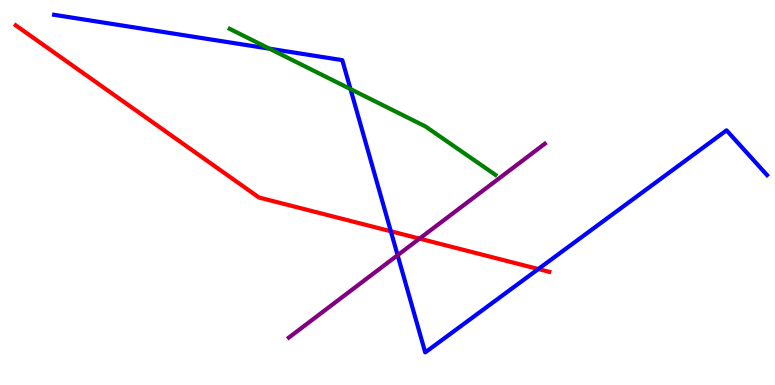[{'lines': ['blue', 'red'], 'intersections': [{'x': 5.04, 'y': 3.99}, {'x': 6.95, 'y': 3.01}]}, {'lines': ['green', 'red'], 'intersections': []}, {'lines': ['purple', 'red'], 'intersections': [{'x': 5.41, 'y': 3.8}]}, {'lines': ['blue', 'green'], 'intersections': [{'x': 3.48, 'y': 8.74}, {'x': 4.52, 'y': 7.69}]}, {'lines': ['blue', 'purple'], 'intersections': [{'x': 5.13, 'y': 3.37}]}, {'lines': ['green', 'purple'], 'intersections': []}]